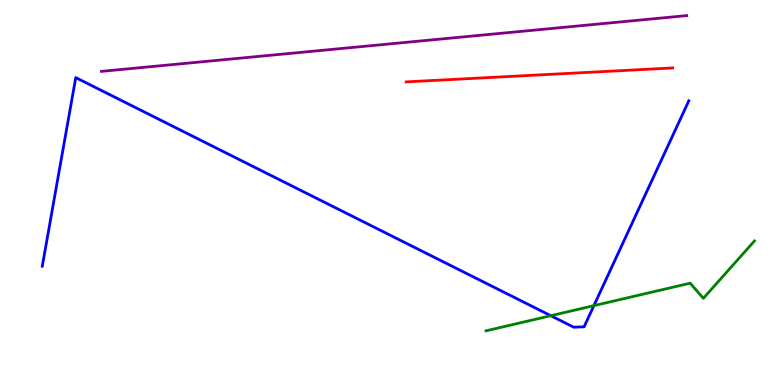[{'lines': ['blue', 'red'], 'intersections': []}, {'lines': ['green', 'red'], 'intersections': []}, {'lines': ['purple', 'red'], 'intersections': []}, {'lines': ['blue', 'green'], 'intersections': [{'x': 7.11, 'y': 1.8}, {'x': 7.66, 'y': 2.06}]}, {'lines': ['blue', 'purple'], 'intersections': []}, {'lines': ['green', 'purple'], 'intersections': []}]